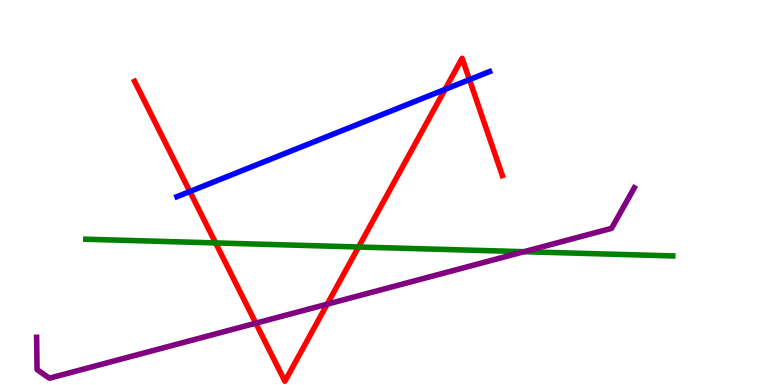[{'lines': ['blue', 'red'], 'intersections': [{'x': 2.45, 'y': 5.03}, {'x': 5.74, 'y': 7.68}, {'x': 6.06, 'y': 7.93}]}, {'lines': ['green', 'red'], 'intersections': [{'x': 2.78, 'y': 3.69}, {'x': 4.63, 'y': 3.58}]}, {'lines': ['purple', 'red'], 'intersections': [{'x': 3.3, 'y': 1.61}, {'x': 4.22, 'y': 2.1}]}, {'lines': ['blue', 'green'], 'intersections': []}, {'lines': ['blue', 'purple'], 'intersections': []}, {'lines': ['green', 'purple'], 'intersections': [{'x': 6.76, 'y': 3.46}]}]